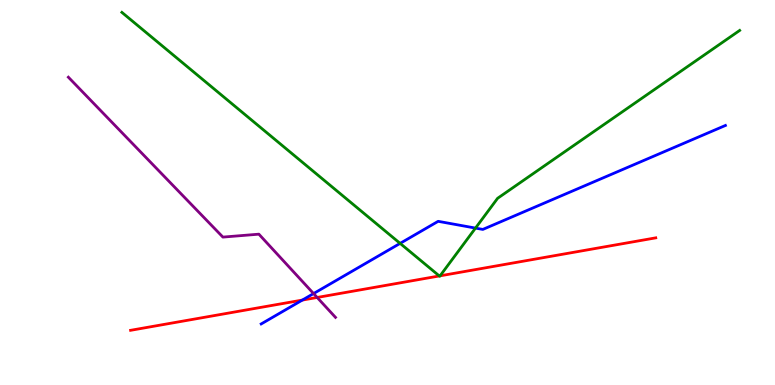[{'lines': ['blue', 'red'], 'intersections': [{'x': 3.9, 'y': 2.21}]}, {'lines': ['green', 'red'], 'intersections': [{'x': 5.67, 'y': 2.83}, {'x': 5.68, 'y': 2.84}]}, {'lines': ['purple', 'red'], 'intersections': [{'x': 4.09, 'y': 2.27}]}, {'lines': ['blue', 'green'], 'intersections': [{'x': 5.16, 'y': 3.68}, {'x': 6.14, 'y': 4.08}]}, {'lines': ['blue', 'purple'], 'intersections': [{'x': 4.05, 'y': 2.37}]}, {'lines': ['green', 'purple'], 'intersections': []}]